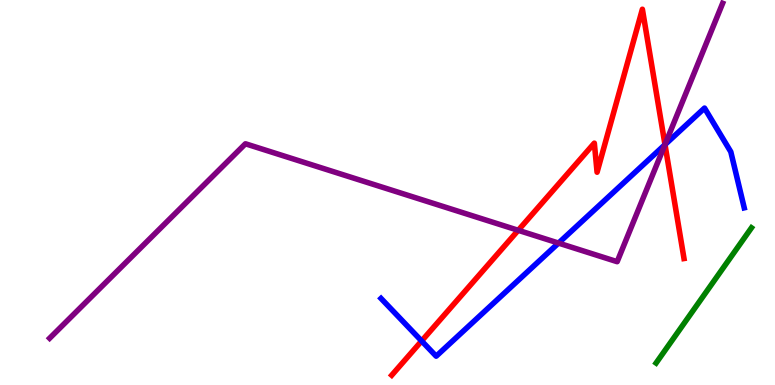[{'lines': ['blue', 'red'], 'intersections': [{'x': 5.44, 'y': 1.14}, {'x': 8.58, 'y': 6.24}]}, {'lines': ['green', 'red'], 'intersections': []}, {'lines': ['purple', 'red'], 'intersections': [{'x': 6.69, 'y': 4.02}, {'x': 8.58, 'y': 6.25}]}, {'lines': ['blue', 'green'], 'intersections': []}, {'lines': ['blue', 'purple'], 'intersections': [{'x': 7.21, 'y': 3.69}, {'x': 8.58, 'y': 6.24}]}, {'lines': ['green', 'purple'], 'intersections': []}]